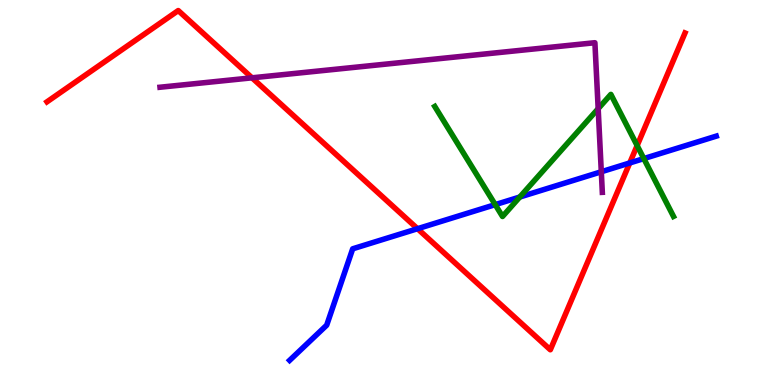[{'lines': ['blue', 'red'], 'intersections': [{'x': 5.39, 'y': 4.06}, {'x': 8.13, 'y': 5.77}]}, {'lines': ['green', 'red'], 'intersections': [{'x': 8.22, 'y': 6.22}]}, {'lines': ['purple', 'red'], 'intersections': [{'x': 3.25, 'y': 7.98}]}, {'lines': ['blue', 'green'], 'intersections': [{'x': 6.39, 'y': 4.68}, {'x': 6.71, 'y': 4.88}, {'x': 8.31, 'y': 5.88}]}, {'lines': ['blue', 'purple'], 'intersections': [{'x': 7.76, 'y': 5.54}]}, {'lines': ['green', 'purple'], 'intersections': [{'x': 7.72, 'y': 7.18}]}]